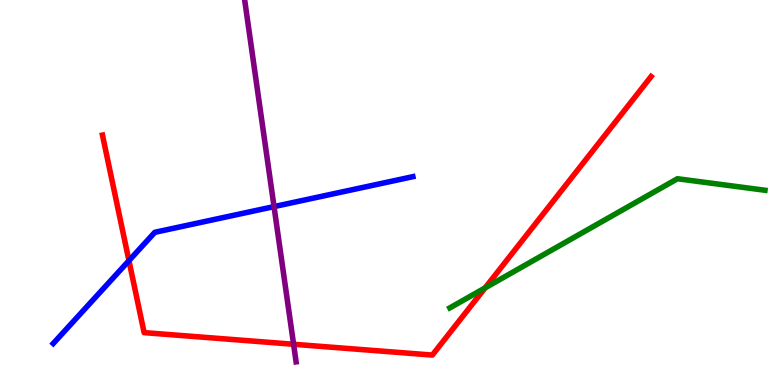[{'lines': ['blue', 'red'], 'intersections': [{'x': 1.66, 'y': 3.23}]}, {'lines': ['green', 'red'], 'intersections': [{'x': 6.26, 'y': 2.52}]}, {'lines': ['purple', 'red'], 'intersections': [{'x': 3.79, 'y': 1.06}]}, {'lines': ['blue', 'green'], 'intersections': []}, {'lines': ['blue', 'purple'], 'intersections': [{'x': 3.54, 'y': 4.63}]}, {'lines': ['green', 'purple'], 'intersections': []}]